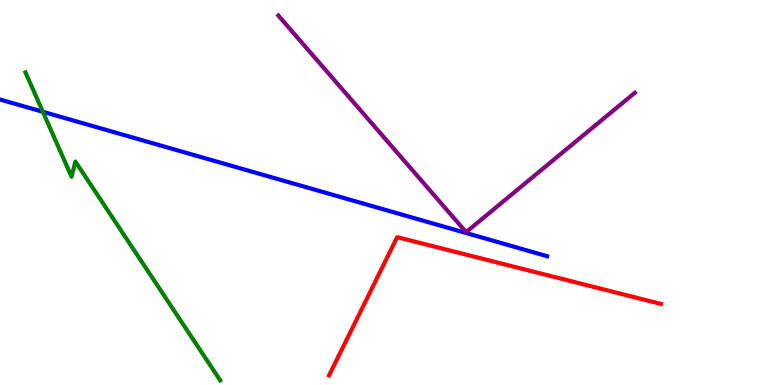[{'lines': ['blue', 'red'], 'intersections': []}, {'lines': ['green', 'red'], 'intersections': []}, {'lines': ['purple', 'red'], 'intersections': []}, {'lines': ['blue', 'green'], 'intersections': [{'x': 0.553, 'y': 7.1}]}, {'lines': ['blue', 'purple'], 'intersections': []}, {'lines': ['green', 'purple'], 'intersections': []}]